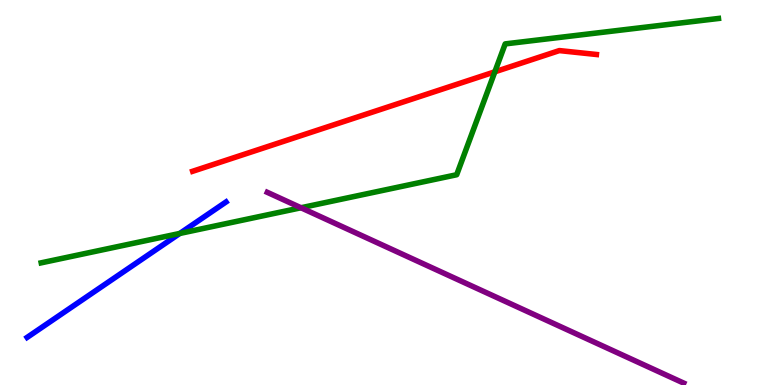[{'lines': ['blue', 'red'], 'intersections': []}, {'lines': ['green', 'red'], 'intersections': [{'x': 6.39, 'y': 8.13}]}, {'lines': ['purple', 'red'], 'intersections': []}, {'lines': ['blue', 'green'], 'intersections': [{'x': 2.32, 'y': 3.94}]}, {'lines': ['blue', 'purple'], 'intersections': []}, {'lines': ['green', 'purple'], 'intersections': [{'x': 3.88, 'y': 4.6}]}]